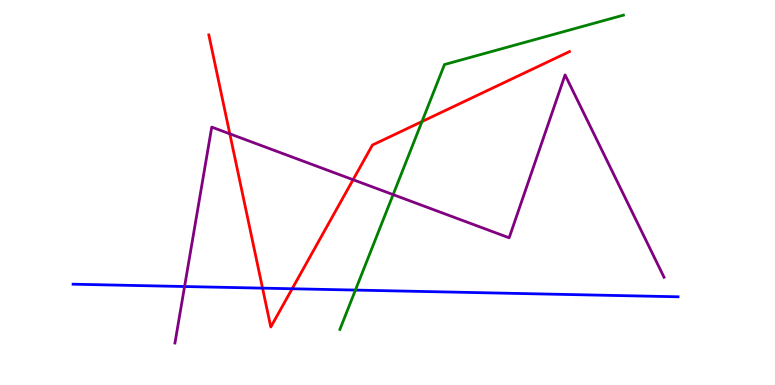[{'lines': ['blue', 'red'], 'intersections': [{'x': 3.39, 'y': 2.52}, {'x': 3.77, 'y': 2.5}]}, {'lines': ['green', 'red'], 'intersections': [{'x': 5.44, 'y': 6.84}]}, {'lines': ['purple', 'red'], 'intersections': [{'x': 2.97, 'y': 6.52}, {'x': 4.56, 'y': 5.33}]}, {'lines': ['blue', 'green'], 'intersections': [{'x': 4.59, 'y': 2.47}]}, {'lines': ['blue', 'purple'], 'intersections': [{'x': 2.38, 'y': 2.56}]}, {'lines': ['green', 'purple'], 'intersections': [{'x': 5.07, 'y': 4.94}]}]